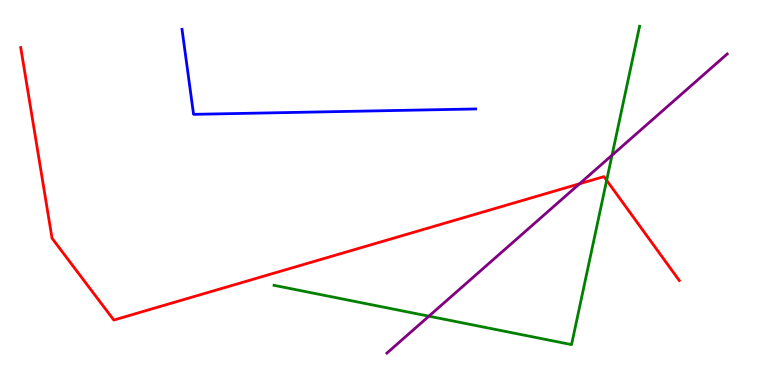[{'lines': ['blue', 'red'], 'intersections': []}, {'lines': ['green', 'red'], 'intersections': [{'x': 7.83, 'y': 5.32}]}, {'lines': ['purple', 'red'], 'intersections': [{'x': 7.48, 'y': 5.23}]}, {'lines': ['blue', 'green'], 'intersections': []}, {'lines': ['blue', 'purple'], 'intersections': []}, {'lines': ['green', 'purple'], 'intersections': [{'x': 5.53, 'y': 1.79}, {'x': 7.9, 'y': 5.97}]}]